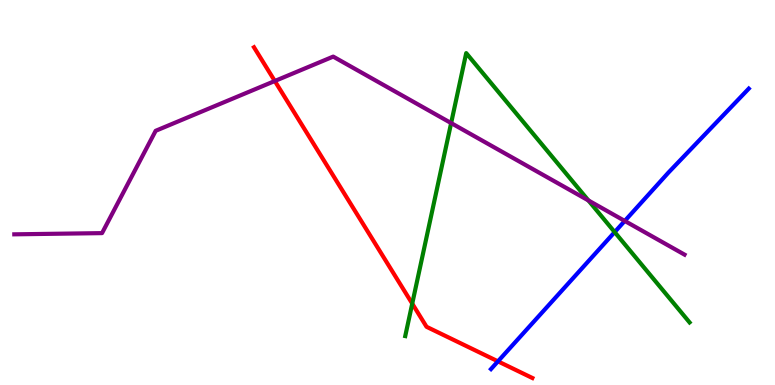[{'lines': ['blue', 'red'], 'intersections': [{'x': 6.43, 'y': 0.614}]}, {'lines': ['green', 'red'], 'intersections': [{'x': 5.32, 'y': 2.11}]}, {'lines': ['purple', 'red'], 'intersections': [{'x': 3.55, 'y': 7.9}]}, {'lines': ['blue', 'green'], 'intersections': [{'x': 7.93, 'y': 3.97}]}, {'lines': ['blue', 'purple'], 'intersections': [{'x': 8.06, 'y': 4.26}]}, {'lines': ['green', 'purple'], 'intersections': [{'x': 5.82, 'y': 6.8}, {'x': 7.59, 'y': 4.79}]}]